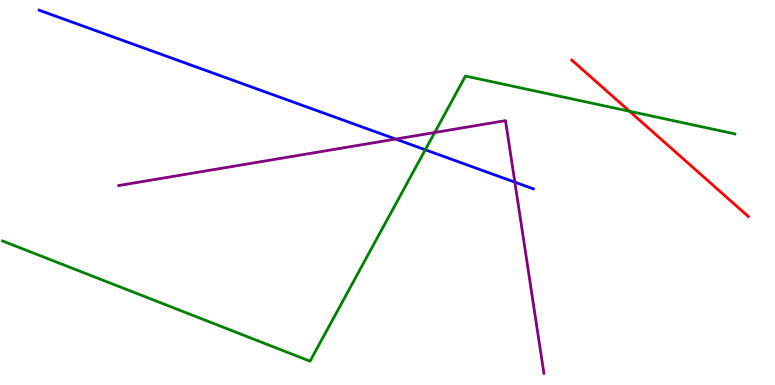[{'lines': ['blue', 'red'], 'intersections': []}, {'lines': ['green', 'red'], 'intersections': [{'x': 8.12, 'y': 7.11}]}, {'lines': ['purple', 'red'], 'intersections': []}, {'lines': ['blue', 'green'], 'intersections': [{'x': 5.49, 'y': 6.11}]}, {'lines': ['blue', 'purple'], 'intersections': [{'x': 5.11, 'y': 6.39}, {'x': 6.64, 'y': 5.27}]}, {'lines': ['green', 'purple'], 'intersections': [{'x': 5.61, 'y': 6.56}]}]